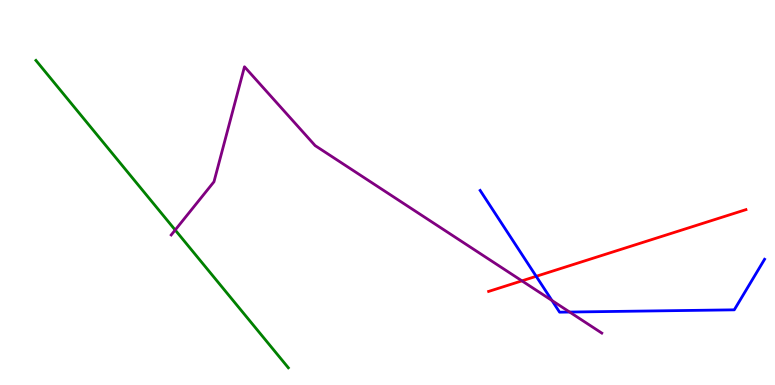[{'lines': ['blue', 'red'], 'intersections': [{'x': 6.92, 'y': 2.82}]}, {'lines': ['green', 'red'], 'intersections': []}, {'lines': ['purple', 'red'], 'intersections': [{'x': 6.73, 'y': 2.71}]}, {'lines': ['blue', 'green'], 'intersections': []}, {'lines': ['blue', 'purple'], 'intersections': [{'x': 7.12, 'y': 2.19}, {'x': 7.35, 'y': 1.89}]}, {'lines': ['green', 'purple'], 'intersections': [{'x': 2.26, 'y': 4.03}]}]